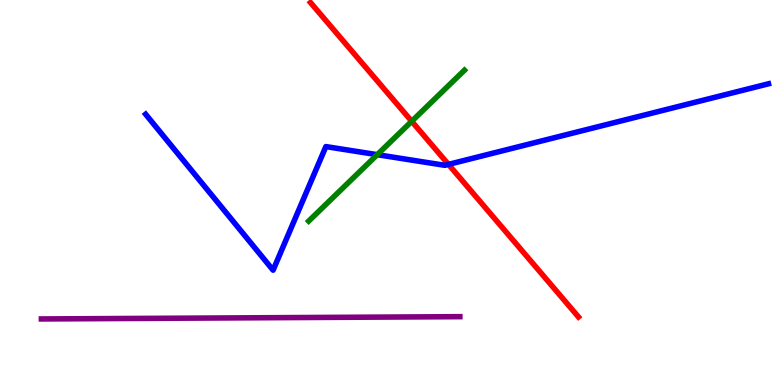[{'lines': ['blue', 'red'], 'intersections': [{'x': 5.79, 'y': 5.73}]}, {'lines': ['green', 'red'], 'intersections': [{'x': 5.31, 'y': 6.85}]}, {'lines': ['purple', 'red'], 'intersections': []}, {'lines': ['blue', 'green'], 'intersections': [{'x': 4.87, 'y': 5.98}]}, {'lines': ['blue', 'purple'], 'intersections': []}, {'lines': ['green', 'purple'], 'intersections': []}]